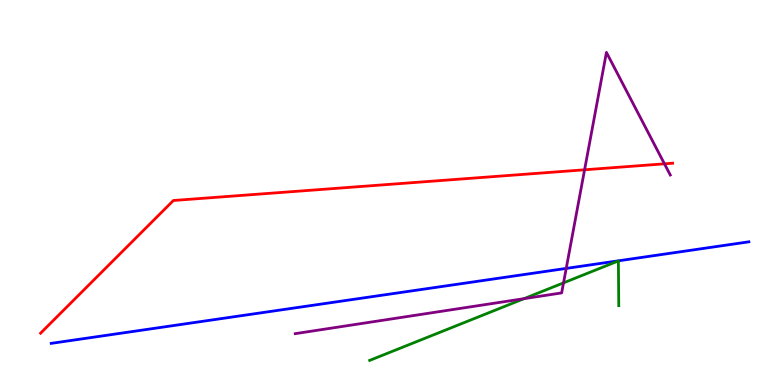[{'lines': ['blue', 'red'], 'intersections': []}, {'lines': ['green', 'red'], 'intersections': []}, {'lines': ['purple', 'red'], 'intersections': [{'x': 7.54, 'y': 5.59}, {'x': 8.57, 'y': 5.74}]}, {'lines': ['blue', 'green'], 'intersections': []}, {'lines': ['blue', 'purple'], 'intersections': [{'x': 7.31, 'y': 3.03}]}, {'lines': ['green', 'purple'], 'intersections': [{'x': 6.76, 'y': 2.24}, {'x': 7.27, 'y': 2.65}]}]